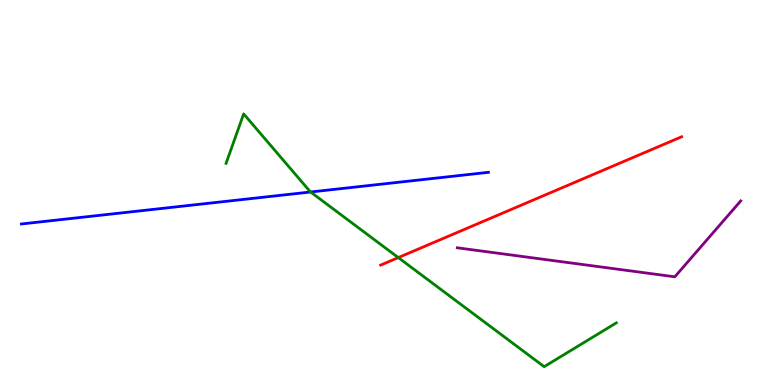[{'lines': ['blue', 'red'], 'intersections': []}, {'lines': ['green', 'red'], 'intersections': [{'x': 5.14, 'y': 3.31}]}, {'lines': ['purple', 'red'], 'intersections': []}, {'lines': ['blue', 'green'], 'intersections': [{'x': 4.01, 'y': 5.01}]}, {'lines': ['blue', 'purple'], 'intersections': []}, {'lines': ['green', 'purple'], 'intersections': []}]